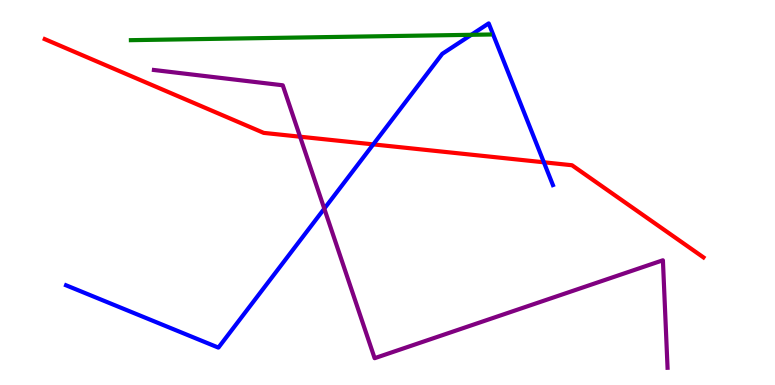[{'lines': ['blue', 'red'], 'intersections': [{'x': 4.82, 'y': 6.25}, {'x': 7.02, 'y': 5.78}]}, {'lines': ['green', 'red'], 'intersections': []}, {'lines': ['purple', 'red'], 'intersections': [{'x': 3.87, 'y': 6.45}]}, {'lines': ['blue', 'green'], 'intersections': [{'x': 6.08, 'y': 9.1}]}, {'lines': ['blue', 'purple'], 'intersections': [{'x': 4.18, 'y': 4.58}]}, {'lines': ['green', 'purple'], 'intersections': []}]